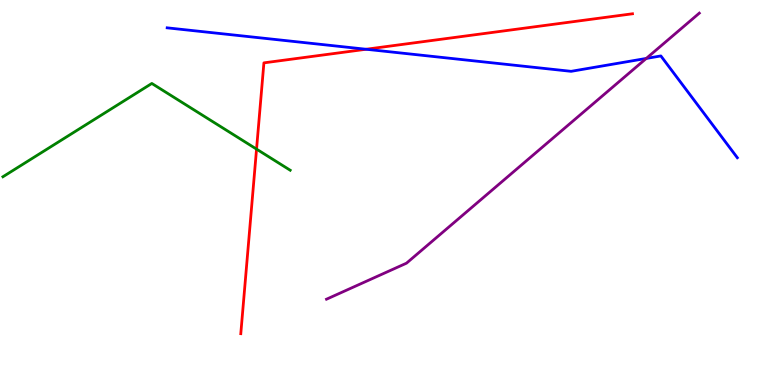[{'lines': ['blue', 'red'], 'intersections': [{'x': 4.72, 'y': 8.72}]}, {'lines': ['green', 'red'], 'intersections': [{'x': 3.31, 'y': 6.13}]}, {'lines': ['purple', 'red'], 'intersections': []}, {'lines': ['blue', 'green'], 'intersections': []}, {'lines': ['blue', 'purple'], 'intersections': [{'x': 8.34, 'y': 8.48}]}, {'lines': ['green', 'purple'], 'intersections': []}]